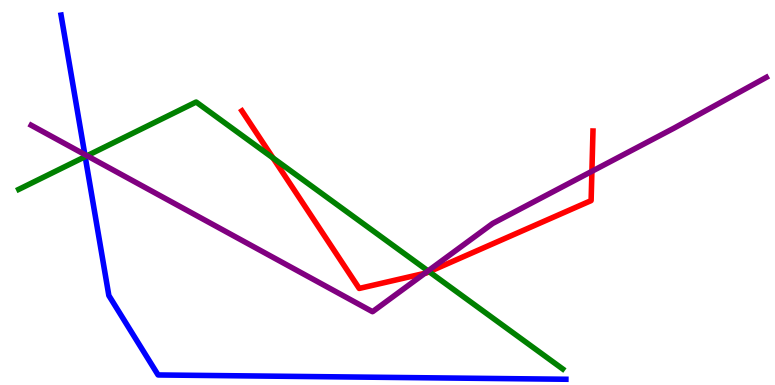[{'lines': ['blue', 'red'], 'intersections': []}, {'lines': ['green', 'red'], 'intersections': [{'x': 3.52, 'y': 5.9}, {'x': 5.54, 'y': 2.94}]}, {'lines': ['purple', 'red'], 'intersections': [{'x': 5.48, 'y': 2.9}, {'x': 7.64, 'y': 5.55}]}, {'lines': ['blue', 'green'], 'intersections': [{'x': 1.1, 'y': 5.93}]}, {'lines': ['blue', 'purple'], 'intersections': [{'x': 1.09, 'y': 5.99}]}, {'lines': ['green', 'purple'], 'intersections': [{'x': 1.12, 'y': 5.95}, {'x': 5.52, 'y': 2.96}]}]